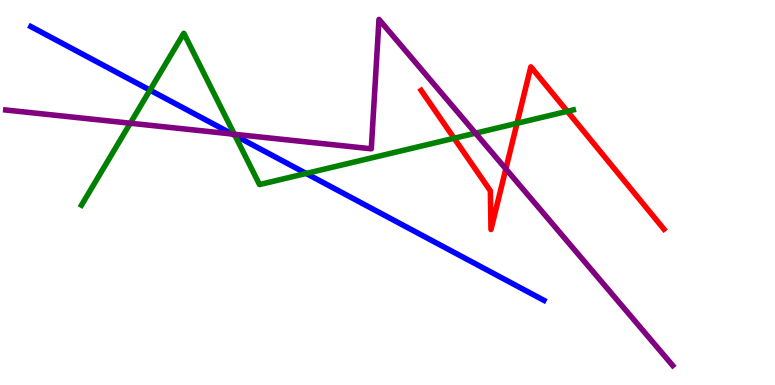[{'lines': ['blue', 'red'], 'intersections': []}, {'lines': ['green', 'red'], 'intersections': [{'x': 5.86, 'y': 6.41}, {'x': 6.67, 'y': 6.8}, {'x': 7.32, 'y': 7.11}]}, {'lines': ['purple', 'red'], 'intersections': [{'x': 6.53, 'y': 5.61}]}, {'lines': ['blue', 'green'], 'intersections': [{'x': 1.94, 'y': 7.66}, {'x': 3.03, 'y': 6.48}, {'x': 3.95, 'y': 5.49}]}, {'lines': ['blue', 'purple'], 'intersections': [{'x': 3.0, 'y': 6.52}]}, {'lines': ['green', 'purple'], 'intersections': [{'x': 1.68, 'y': 6.8}, {'x': 3.02, 'y': 6.51}, {'x': 6.14, 'y': 6.54}]}]